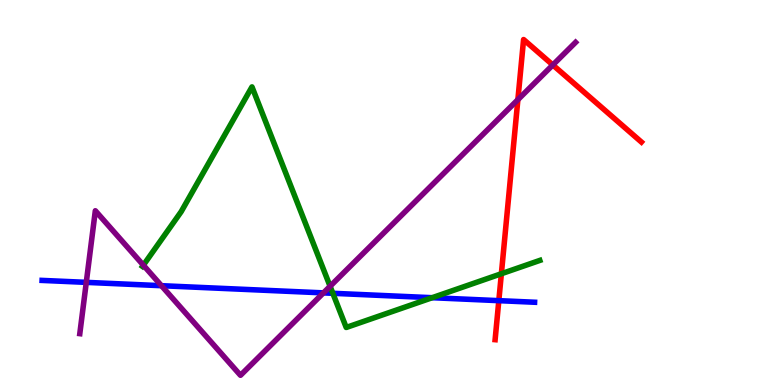[{'lines': ['blue', 'red'], 'intersections': [{'x': 6.44, 'y': 2.19}]}, {'lines': ['green', 'red'], 'intersections': [{'x': 6.47, 'y': 2.89}]}, {'lines': ['purple', 'red'], 'intersections': [{'x': 6.68, 'y': 7.41}, {'x': 7.13, 'y': 8.31}]}, {'lines': ['blue', 'green'], 'intersections': [{'x': 4.29, 'y': 2.38}, {'x': 5.58, 'y': 2.27}]}, {'lines': ['blue', 'purple'], 'intersections': [{'x': 1.11, 'y': 2.67}, {'x': 2.08, 'y': 2.58}, {'x': 4.17, 'y': 2.39}]}, {'lines': ['green', 'purple'], 'intersections': [{'x': 1.85, 'y': 3.11}, {'x': 4.26, 'y': 2.56}]}]